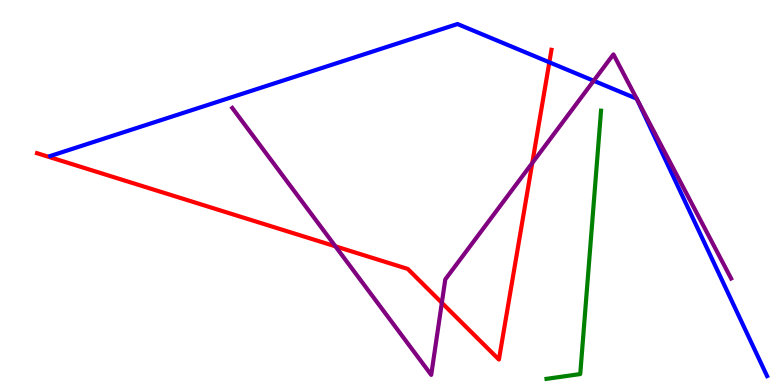[{'lines': ['blue', 'red'], 'intersections': [{'x': 7.09, 'y': 8.38}]}, {'lines': ['green', 'red'], 'intersections': []}, {'lines': ['purple', 'red'], 'intersections': [{'x': 4.33, 'y': 3.6}, {'x': 5.7, 'y': 2.14}, {'x': 6.87, 'y': 5.77}]}, {'lines': ['blue', 'green'], 'intersections': []}, {'lines': ['blue', 'purple'], 'intersections': [{'x': 7.66, 'y': 7.9}, {'x': 8.22, 'y': 7.44}, {'x': 8.22, 'y': 7.43}]}, {'lines': ['green', 'purple'], 'intersections': []}]